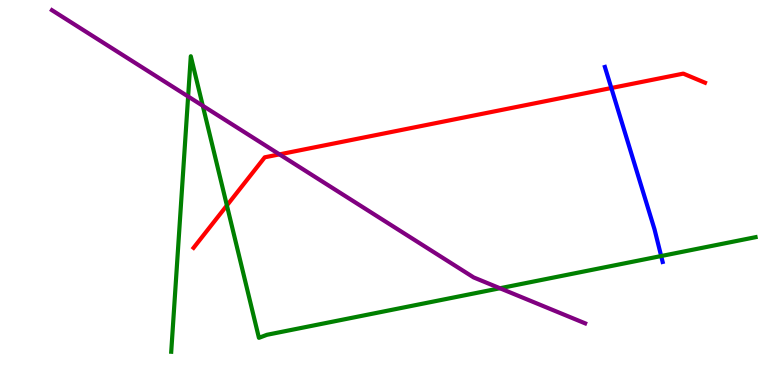[{'lines': ['blue', 'red'], 'intersections': [{'x': 7.89, 'y': 7.71}]}, {'lines': ['green', 'red'], 'intersections': [{'x': 2.93, 'y': 4.66}]}, {'lines': ['purple', 'red'], 'intersections': [{'x': 3.61, 'y': 5.99}]}, {'lines': ['blue', 'green'], 'intersections': [{'x': 8.53, 'y': 3.35}]}, {'lines': ['blue', 'purple'], 'intersections': []}, {'lines': ['green', 'purple'], 'intersections': [{'x': 2.43, 'y': 7.49}, {'x': 2.62, 'y': 7.25}, {'x': 6.45, 'y': 2.51}]}]